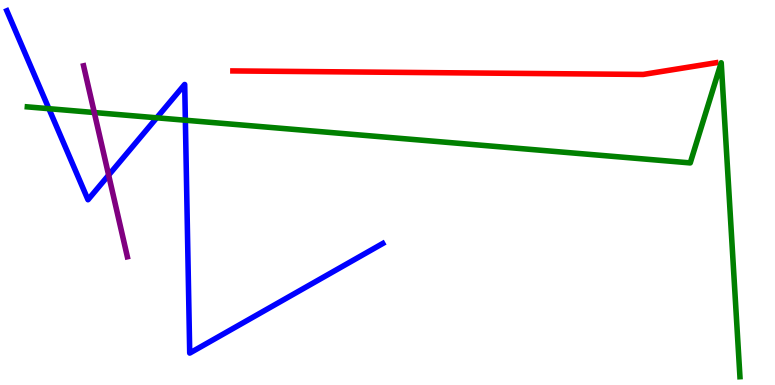[{'lines': ['blue', 'red'], 'intersections': []}, {'lines': ['green', 'red'], 'intersections': []}, {'lines': ['purple', 'red'], 'intersections': []}, {'lines': ['blue', 'green'], 'intersections': [{'x': 0.631, 'y': 7.18}, {'x': 2.02, 'y': 6.94}, {'x': 2.39, 'y': 6.88}]}, {'lines': ['blue', 'purple'], 'intersections': [{'x': 1.4, 'y': 5.45}]}, {'lines': ['green', 'purple'], 'intersections': [{'x': 1.22, 'y': 7.08}]}]